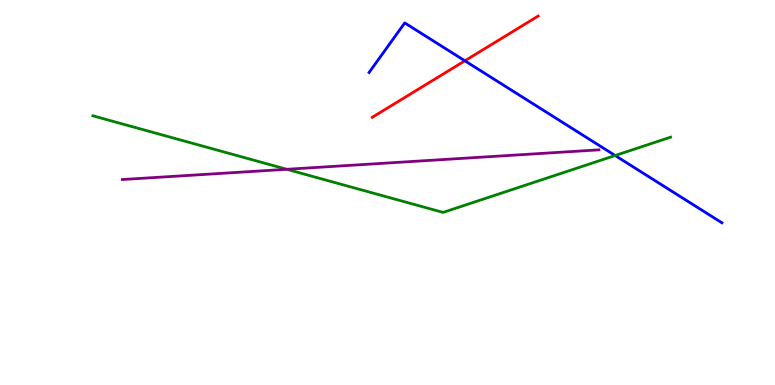[{'lines': ['blue', 'red'], 'intersections': [{'x': 6.0, 'y': 8.42}]}, {'lines': ['green', 'red'], 'intersections': []}, {'lines': ['purple', 'red'], 'intersections': []}, {'lines': ['blue', 'green'], 'intersections': [{'x': 7.94, 'y': 5.96}]}, {'lines': ['blue', 'purple'], 'intersections': []}, {'lines': ['green', 'purple'], 'intersections': [{'x': 3.7, 'y': 5.6}]}]